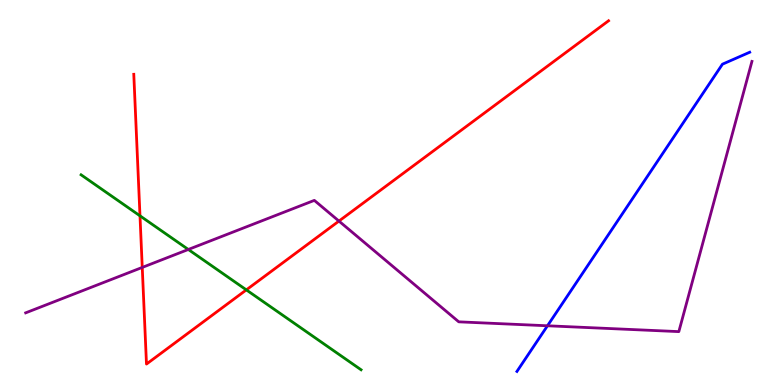[{'lines': ['blue', 'red'], 'intersections': []}, {'lines': ['green', 'red'], 'intersections': [{'x': 1.81, 'y': 4.39}, {'x': 3.18, 'y': 2.47}]}, {'lines': ['purple', 'red'], 'intersections': [{'x': 1.84, 'y': 3.05}, {'x': 4.37, 'y': 4.26}]}, {'lines': ['blue', 'green'], 'intersections': []}, {'lines': ['blue', 'purple'], 'intersections': [{'x': 7.06, 'y': 1.54}]}, {'lines': ['green', 'purple'], 'intersections': [{'x': 2.43, 'y': 3.52}]}]